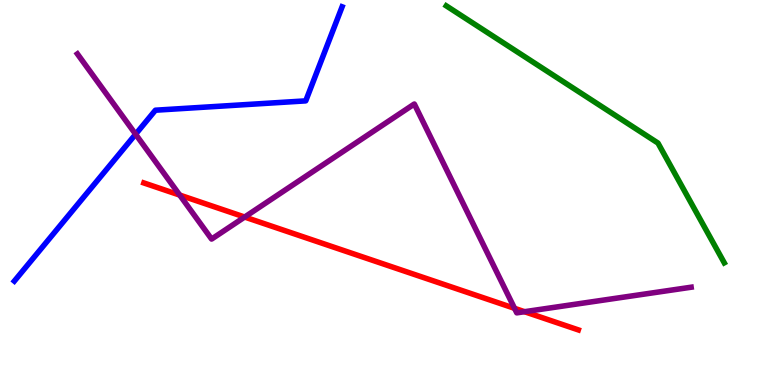[{'lines': ['blue', 'red'], 'intersections': []}, {'lines': ['green', 'red'], 'intersections': []}, {'lines': ['purple', 'red'], 'intersections': [{'x': 2.32, 'y': 4.93}, {'x': 3.16, 'y': 4.36}, {'x': 6.64, 'y': 1.99}, {'x': 6.77, 'y': 1.9}]}, {'lines': ['blue', 'green'], 'intersections': []}, {'lines': ['blue', 'purple'], 'intersections': [{'x': 1.75, 'y': 6.51}]}, {'lines': ['green', 'purple'], 'intersections': []}]